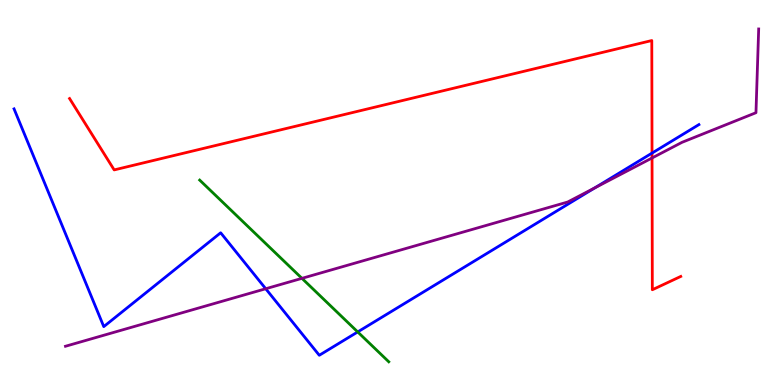[{'lines': ['blue', 'red'], 'intersections': [{'x': 8.41, 'y': 6.02}]}, {'lines': ['green', 'red'], 'intersections': []}, {'lines': ['purple', 'red'], 'intersections': [{'x': 8.41, 'y': 5.9}]}, {'lines': ['blue', 'green'], 'intersections': [{'x': 4.62, 'y': 1.38}]}, {'lines': ['blue', 'purple'], 'intersections': [{'x': 3.43, 'y': 2.5}, {'x': 7.68, 'y': 5.12}]}, {'lines': ['green', 'purple'], 'intersections': [{'x': 3.9, 'y': 2.77}]}]